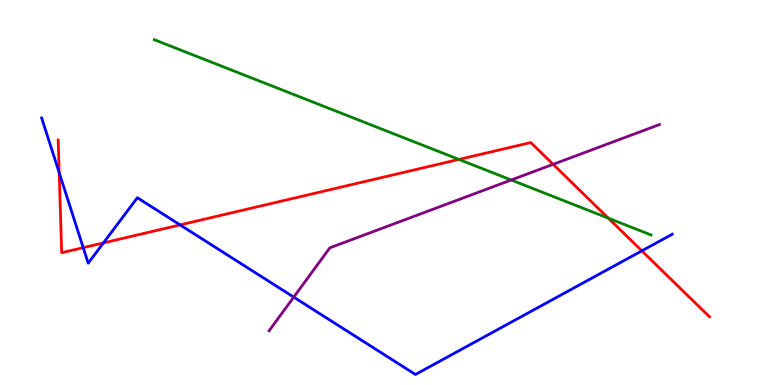[{'lines': ['blue', 'red'], 'intersections': [{'x': 0.764, 'y': 5.52}, {'x': 1.07, 'y': 3.57}, {'x': 1.33, 'y': 3.69}, {'x': 2.32, 'y': 4.16}, {'x': 8.28, 'y': 3.48}]}, {'lines': ['green', 'red'], 'intersections': [{'x': 5.92, 'y': 5.86}, {'x': 7.85, 'y': 4.33}]}, {'lines': ['purple', 'red'], 'intersections': [{'x': 7.14, 'y': 5.73}]}, {'lines': ['blue', 'green'], 'intersections': []}, {'lines': ['blue', 'purple'], 'intersections': [{'x': 3.79, 'y': 2.28}]}, {'lines': ['green', 'purple'], 'intersections': [{'x': 6.6, 'y': 5.32}]}]